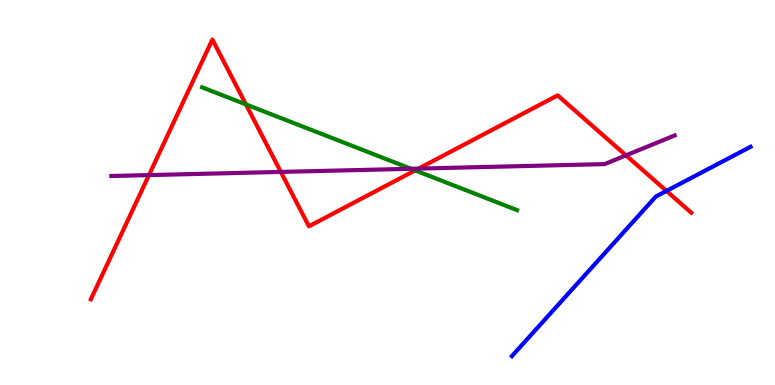[{'lines': ['blue', 'red'], 'intersections': [{'x': 8.6, 'y': 5.04}]}, {'lines': ['green', 'red'], 'intersections': [{'x': 3.17, 'y': 7.29}, {'x': 5.36, 'y': 5.57}]}, {'lines': ['purple', 'red'], 'intersections': [{'x': 1.92, 'y': 5.45}, {'x': 3.62, 'y': 5.53}, {'x': 5.4, 'y': 5.62}, {'x': 8.08, 'y': 5.96}]}, {'lines': ['blue', 'green'], 'intersections': []}, {'lines': ['blue', 'purple'], 'intersections': []}, {'lines': ['green', 'purple'], 'intersections': [{'x': 5.3, 'y': 5.62}]}]